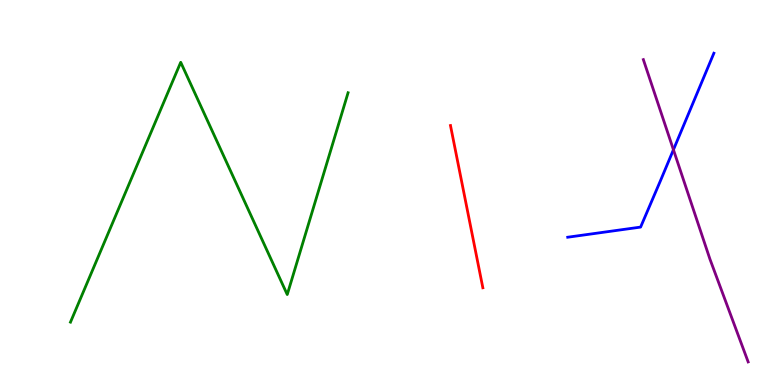[{'lines': ['blue', 'red'], 'intersections': []}, {'lines': ['green', 'red'], 'intersections': []}, {'lines': ['purple', 'red'], 'intersections': []}, {'lines': ['blue', 'green'], 'intersections': []}, {'lines': ['blue', 'purple'], 'intersections': [{'x': 8.69, 'y': 6.11}]}, {'lines': ['green', 'purple'], 'intersections': []}]